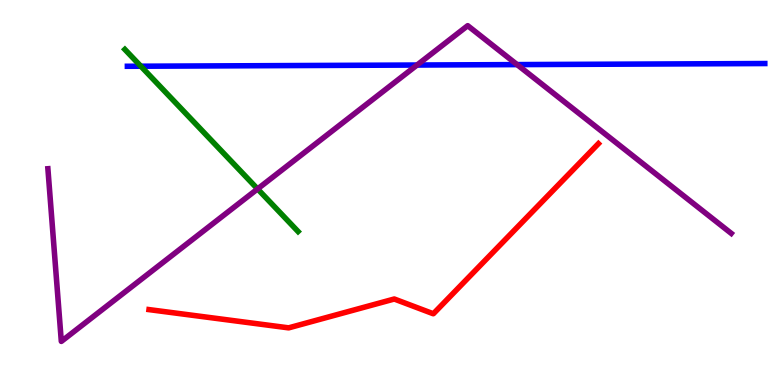[{'lines': ['blue', 'red'], 'intersections': []}, {'lines': ['green', 'red'], 'intersections': []}, {'lines': ['purple', 'red'], 'intersections': []}, {'lines': ['blue', 'green'], 'intersections': [{'x': 1.82, 'y': 8.28}]}, {'lines': ['blue', 'purple'], 'intersections': [{'x': 5.38, 'y': 8.31}, {'x': 6.67, 'y': 8.32}]}, {'lines': ['green', 'purple'], 'intersections': [{'x': 3.32, 'y': 5.09}]}]